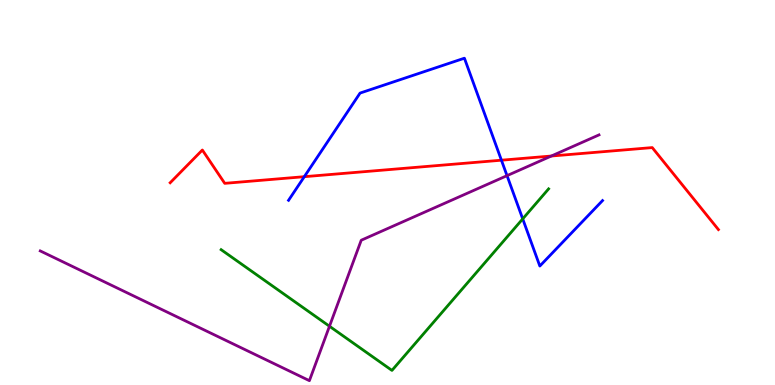[{'lines': ['blue', 'red'], 'intersections': [{'x': 3.93, 'y': 5.41}, {'x': 6.47, 'y': 5.84}]}, {'lines': ['green', 'red'], 'intersections': []}, {'lines': ['purple', 'red'], 'intersections': [{'x': 7.11, 'y': 5.95}]}, {'lines': ['blue', 'green'], 'intersections': [{'x': 6.74, 'y': 4.31}]}, {'lines': ['blue', 'purple'], 'intersections': [{'x': 6.54, 'y': 5.44}]}, {'lines': ['green', 'purple'], 'intersections': [{'x': 4.25, 'y': 1.53}]}]